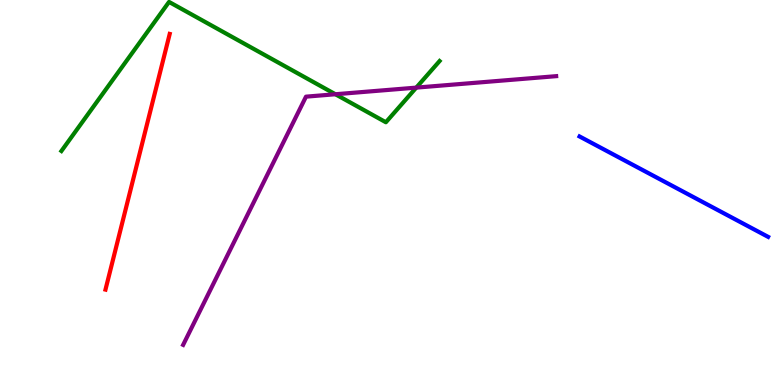[{'lines': ['blue', 'red'], 'intersections': []}, {'lines': ['green', 'red'], 'intersections': []}, {'lines': ['purple', 'red'], 'intersections': []}, {'lines': ['blue', 'green'], 'intersections': []}, {'lines': ['blue', 'purple'], 'intersections': []}, {'lines': ['green', 'purple'], 'intersections': [{'x': 4.33, 'y': 7.55}, {'x': 5.37, 'y': 7.72}]}]